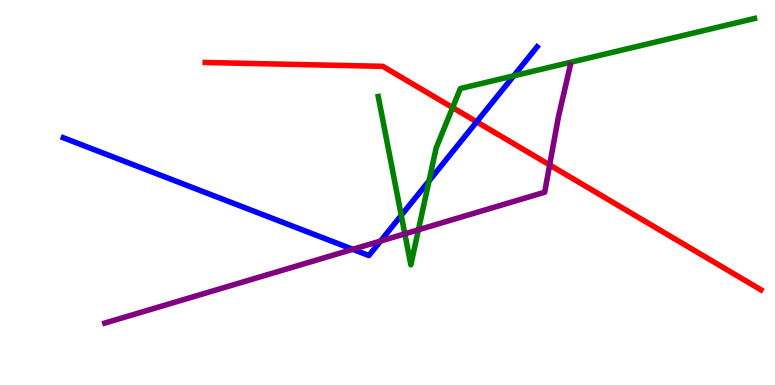[{'lines': ['blue', 'red'], 'intersections': [{'x': 6.15, 'y': 6.84}]}, {'lines': ['green', 'red'], 'intersections': [{'x': 5.84, 'y': 7.21}]}, {'lines': ['purple', 'red'], 'intersections': [{'x': 7.09, 'y': 5.72}]}, {'lines': ['blue', 'green'], 'intersections': [{'x': 5.18, 'y': 4.41}, {'x': 5.54, 'y': 5.3}, {'x': 6.63, 'y': 8.03}]}, {'lines': ['blue', 'purple'], 'intersections': [{'x': 4.55, 'y': 3.52}, {'x': 4.91, 'y': 3.74}]}, {'lines': ['green', 'purple'], 'intersections': [{'x': 5.22, 'y': 3.93}, {'x': 5.4, 'y': 4.03}]}]